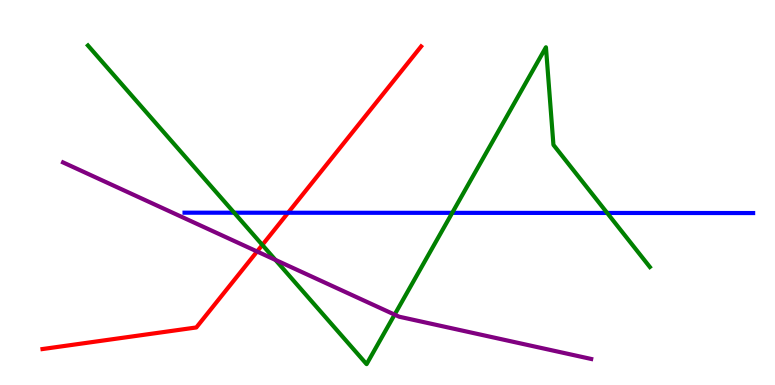[{'lines': ['blue', 'red'], 'intersections': [{'x': 3.72, 'y': 4.47}]}, {'lines': ['green', 'red'], 'intersections': [{'x': 3.39, 'y': 3.64}]}, {'lines': ['purple', 'red'], 'intersections': [{'x': 3.32, 'y': 3.47}]}, {'lines': ['blue', 'green'], 'intersections': [{'x': 3.02, 'y': 4.48}, {'x': 5.84, 'y': 4.47}, {'x': 7.83, 'y': 4.47}]}, {'lines': ['blue', 'purple'], 'intersections': []}, {'lines': ['green', 'purple'], 'intersections': [{'x': 3.55, 'y': 3.25}, {'x': 5.09, 'y': 1.83}]}]